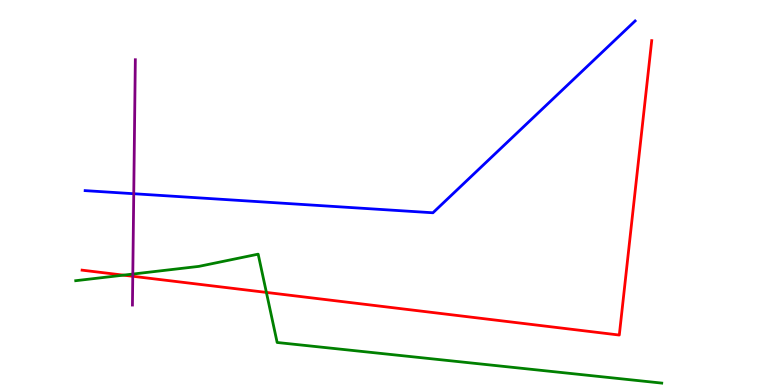[{'lines': ['blue', 'red'], 'intersections': []}, {'lines': ['green', 'red'], 'intersections': [{'x': 1.59, 'y': 2.85}, {'x': 3.44, 'y': 2.4}]}, {'lines': ['purple', 'red'], 'intersections': [{'x': 1.71, 'y': 2.82}]}, {'lines': ['blue', 'green'], 'intersections': []}, {'lines': ['blue', 'purple'], 'intersections': [{'x': 1.73, 'y': 4.97}]}, {'lines': ['green', 'purple'], 'intersections': [{'x': 1.71, 'y': 2.88}]}]